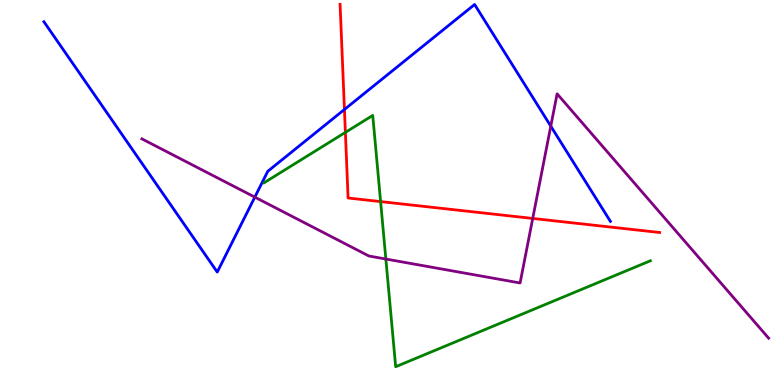[{'lines': ['blue', 'red'], 'intersections': [{'x': 4.44, 'y': 7.16}]}, {'lines': ['green', 'red'], 'intersections': [{'x': 4.46, 'y': 6.56}, {'x': 4.91, 'y': 4.76}]}, {'lines': ['purple', 'red'], 'intersections': [{'x': 6.87, 'y': 4.33}]}, {'lines': ['blue', 'green'], 'intersections': []}, {'lines': ['blue', 'purple'], 'intersections': [{'x': 3.29, 'y': 4.88}, {'x': 7.11, 'y': 6.72}]}, {'lines': ['green', 'purple'], 'intersections': [{'x': 4.98, 'y': 3.27}]}]